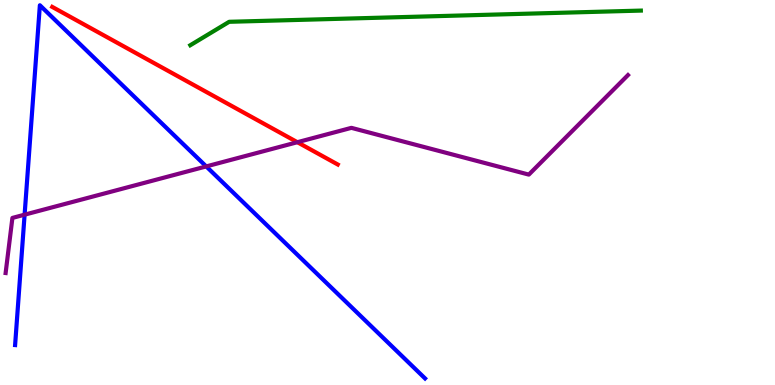[{'lines': ['blue', 'red'], 'intersections': []}, {'lines': ['green', 'red'], 'intersections': []}, {'lines': ['purple', 'red'], 'intersections': [{'x': 3.84, 'y': 6.31}]}, {'lines': ['blue', 'green'], 'intersections': []}, {'lines': ['blue', 'purple'], 'intersections': [{'x': 0.317, 'y': 4.42}, {'x': 2.66, 'y': 5.68}]}, {'lines': ['green', 'purple'], 'intersections': []}]